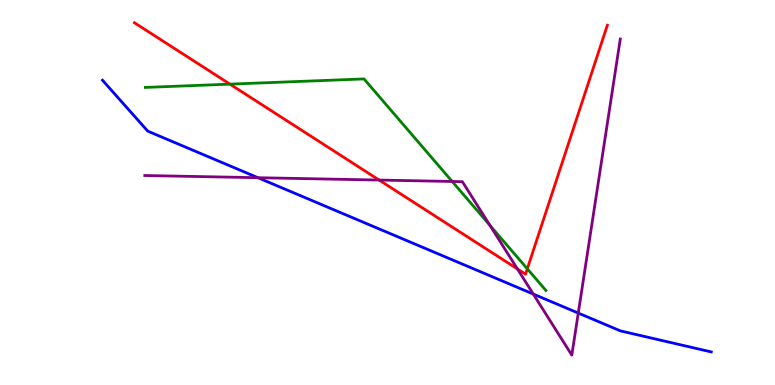[{'lines': ['blue', 'red'], 'intersections': []}, {'lines': ['green', 'red'], 'intersections': [{'x': 2.97, 'y': 7.81}, {'x': 6.8, 'y': 3.02}]}, {'lines': ['purple', 'red'], 'intersections': [{'x': 4.89, 'y': 5.32}, {'x': 6.68, 'y': 3.01}]}, {'lines': ['blue', 'green'], 'intersections': []}, {'lines': ['blue', 'purple'], 'intersections': [{'x': 3.33, 'y': 5.38}, {'x': 6.88, 'y': 2.36}, {'x': 7.46, 'y': 1.87}]}, {'lines': ['green', 'purple'], 'intersections': [{'x': 5.83, 'y': 5.29}, {'x': 6.32, 'y': 4.15}]}]